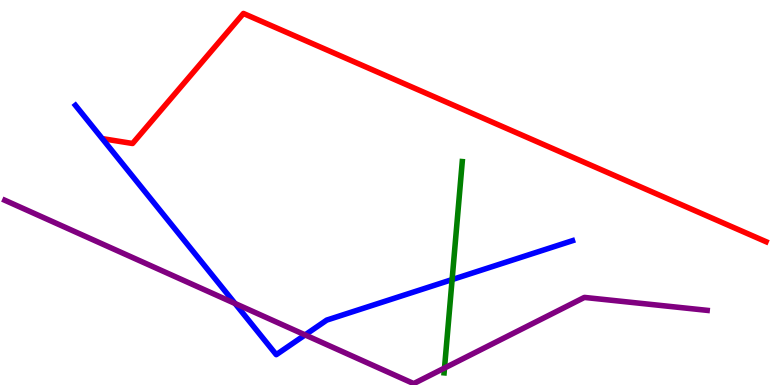[{'lines': ['blue', 'red'], 'intersections': []}, {'lines': ['green', 'red'], 'intersections': []}, {'lines': ['purple', 'red'], 'intersections': []}, {'lines': ['blue', 'green'], 'intersections': [{'x': 5.83, 'y': 2.74}]}, {'lines': ['blue', 'purple'], 'intersections': [{'x': 3.03, 'y': 2.12}, {'x': 3.94, 'y': 1.3}]}, {'lines': ['green', 'purple'], 'intersections': [{'x': 5.74, 'y': 0.441}]}]